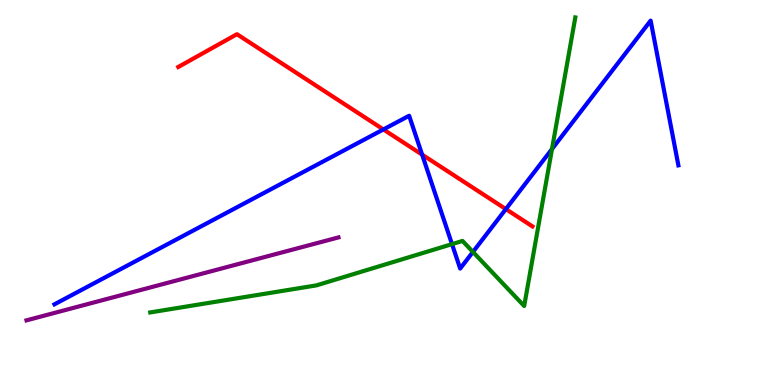[{'lines': ['blue', 'red'], 'intersections': [{'x': 4.95, 'y': 6.64}, {'x': 5.45, 'y': 5.98}, {'x': 6.53, 'y': 4.57}]}, {'lines': ['green', 'red'], 'intersections': []}, {'lines': ['purple', 'red'], 'intersections': []}, {'lines': ['blue', 'green'], 'intersections': [{'x': 5.83, 'y': 3.66}, {'x': 6.1, 'y': 3.46}, {'x': 7.12, 'y': 6.13}]}, {'lines': ['blue', 'purple'], 'intersections': []}, {'lines': ['green', 'purple'], 'intersections': []}]